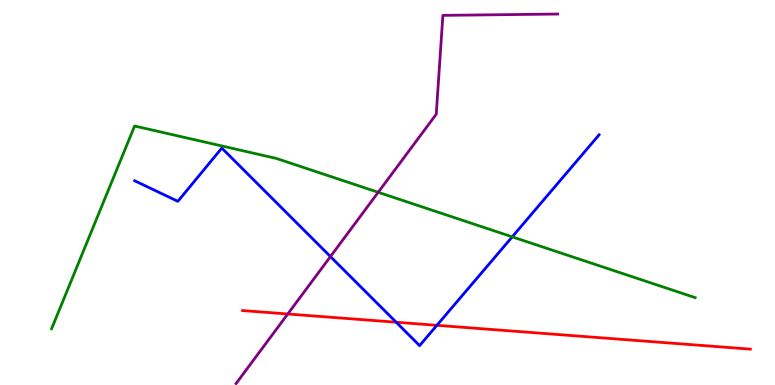[{'lines': ['blue', 'red'], 'intersections': [{'x': 5.11, 'y': 1.63}, {'x': 5.64, 'y': 1.55}]}, {'lines': ['green', 'red'], 'intersections': []}, {'lines': ['purple', 'red'], 'intersections': [{'x': 3.71, 'y': 1.84}]}, {'lines': ['blue', 'green'], 'intersections': [{'x': 6.61, 'y': 3.85}]}, {'lines': ['blue', 'purple'], 'intersections': [{'x': 4.26, 'y': 3.34}]}, {'lines': ['green', 'purple'], 'intersections': [{'x': 4.88, 'y': 5.01}]}]